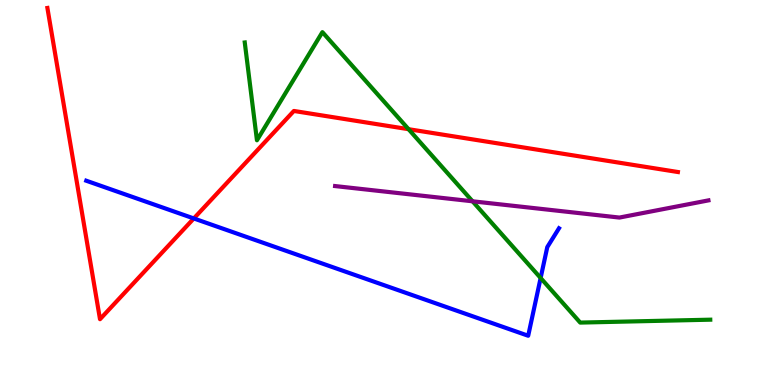[{'lines': ['blue', 'red'], 'intersections': [{'x': 2.5, 'y': 4.33}]}, {'lines': ['green', 'red'], 'intersections': [{'x': 5.27, 'y': 6.64}]}, {'lines': ['purple', 'red'], 'intersections': []}, {'lines': ['blue', 'green'], 'intersections': [{'x': 6.98, 'y': 2.78}]}, {'lines': ['blue', 'purple'], 'intersections': []}, {'lines': ['green', 'purple'], 'intersections': [{'x': 6.1, 'y': 4.77}]}]